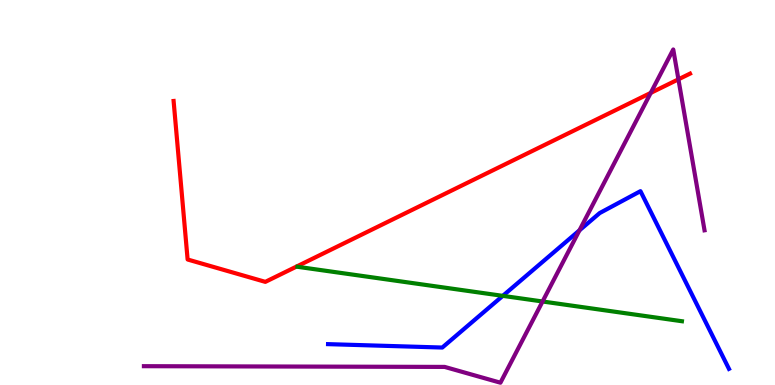[{'lines': ['blue', 'red'], 'intersections': []}, {'lines': ['green', 'red'], 'intersections': []}, {'lines': ['purple', 'red'], 'intersections': [{'x': 8.4, 'y': 7.59}, {'x': 8.75, 'y': 7.94}]}, {'lines': ['blue', 'green'], 'intersections': [{'x': 6.49, 'y': 2.32}]}, {'lines': ['blue', 'purple'], 'intersections': [{'x': 7.48, 'y': 4.02}]}, {'lines': ['green', 'purple'], 'intersections': [{'x': 7.0, 'y': 2.17}]}]